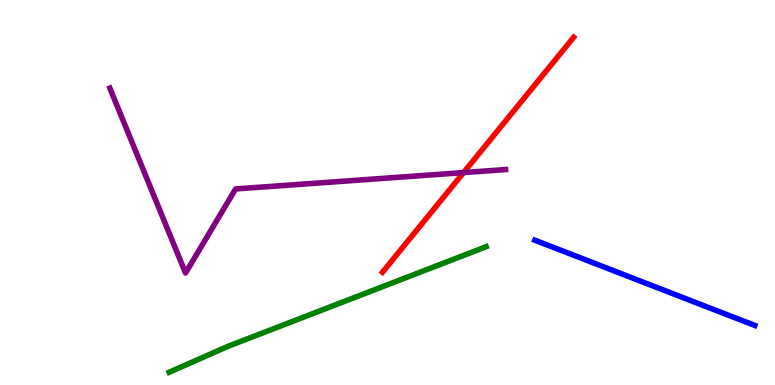[{'lines': ['blue', 'red'], 'intersections': []}, {'lines': ['green', 'red'], 'intersections': []}, {'lines': ['purple', 'red'], 'intersections': [{'x': 5.98, 'y': 5.52}]}, {'lines': ['blue', 'green'], 'intersections': []}, {'lines': ['blue', 'purple'], 'intersections': []}, {'lines': ['green', 'purple'], 'intersections': []}]